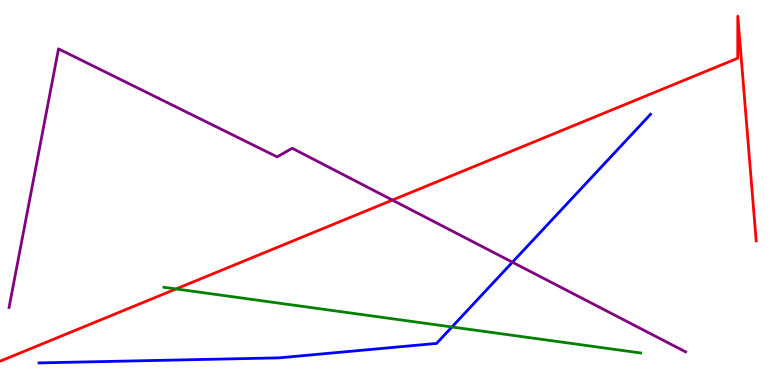[{'lines': ['blue', 'red'], 'intersections': []}, {'lines': ['green', 'red'], 'intersections': [{'x': 2.27, 'y': 2.49}]}, {'lines': ['purple', 'red'], 'intersections': [{'x': 5.06, 'y': 4.8}]}, {'lines': ['blue', 'green'], 'intersections': [{'x': 5.83, 'y': 1.51}]}, {'lines': ['blue', 'purple'], 'intersections': [{'x': 6.61, 'y': 3.19}]}, {'lines': ['green', 'purple'], 'intersections': []}]